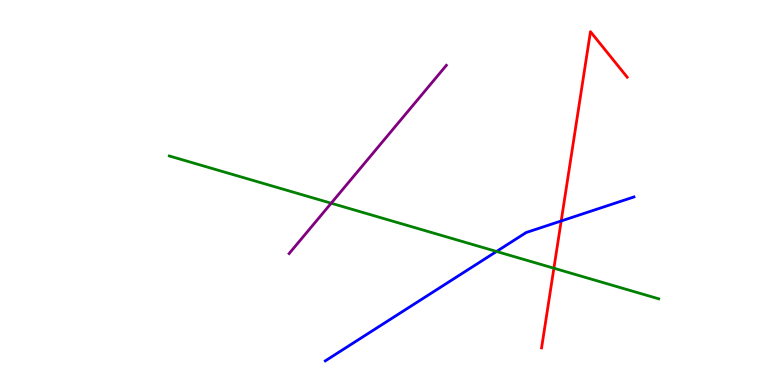[{'lines': ['blue', 'red'], 'intersections': [{'x': 7.24, 'y': 4.26}]}, {'lines': ['green', 'red'], 'intersections': [{'x': 7.15, 'y': 3.03}]}, {'lines': ['purple', 'red'], 'intersections': []}, {'lines': ['blue', 'green'], 'intersections': [{'x': 6.41, 'y': 3.47}]}, {'lines': ['blue', 'purple'], 'intersections': []}, {'lines': ['green', 'purple'], 'intersections': [{'x': 4.27, 'y': 4.72}]}]